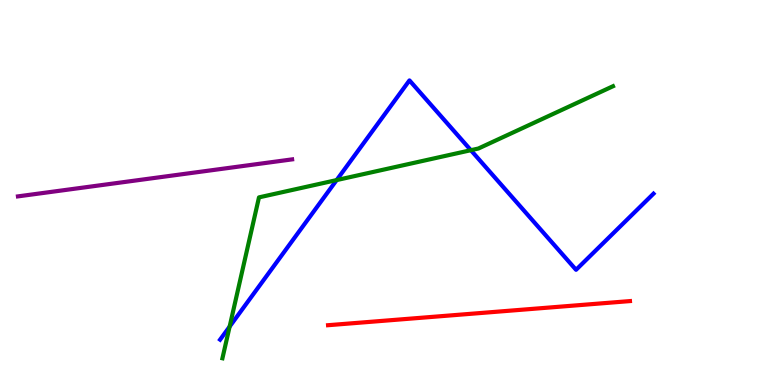[{'lines': ['blue', 'red'], 'intersections': []}, {'lines': ['green', 'red'], 'intersections': []}, {'lines': ['purple', 'red'], 'intersections': []}, {'lines': ['blue', 'green'], 'intersections': [{'x': 2.96, 'y': 1.52}, {'x': 4.34, 'y': 5.32}, {'x': 6.08, 'y': 6.1}]}, {'lines': ['blue', 'purple'], 'intersections': []}, {'lines': ['green', 'purple'], 'intersections': []}]